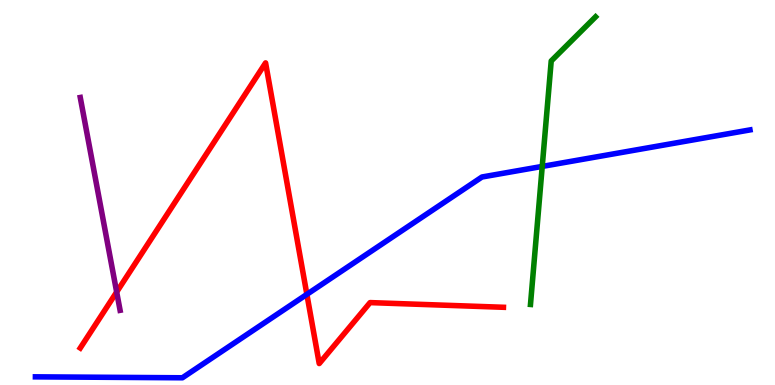[{'lines': ['blue', 'red'], 'intersections': [{'x': 3.96, 'y': 2.35}]}, {'lines': ['green', 'red'], 'intersections': []}, {'lines': ['purple', 'red'], 'intersections': [{'x': 1.51, 'y': 2.42}]}, {'lines': ['blue', 'green'], 'intersections': [{'x': 7.0, 'y': 5.68}]}, {'lines': ['blue', 'purple'], 'intersections': []}, {'lines': ['green', 'purple'], 'intersections': []}]